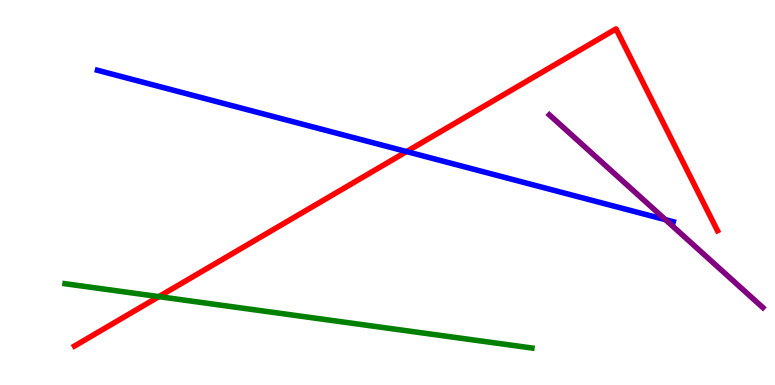[{'lines': ['blue', 'red'], 'intersections': [{'x': 5.25, 'y': 6.06}]}, {'lines': ['green', 'red'], 'intersections': [{'x': 2.05, 'y': 2.3}]}, {'lines': ['purple', 'red'], 'intersections': []}, {'lines': ['blue', 'green'], 'intersections': []}, {'lines': ['blue', 'purple'], 'intersections': [{'x': 8.59, 'y': 4.29}]}, {'lines': ['green', 'purple'], 'intersections': []}]